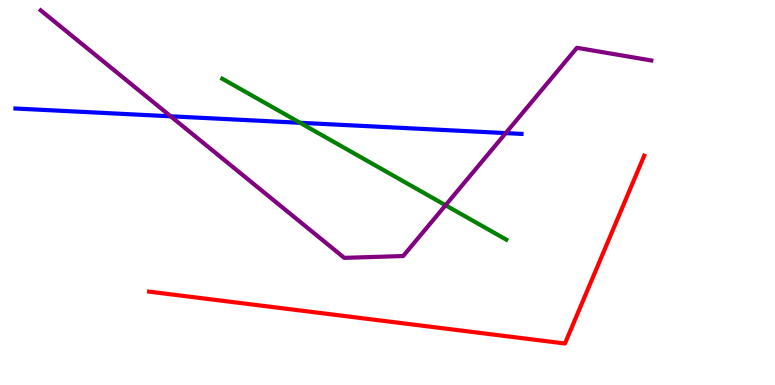[{'lines': ['blue', 'red'], 'intersections': []}, {'lines': ['green', 'red'], 'intersections': []}, {'lines': ['purple', 'red'], 'intersections': []}, {'lines': ['blue', 'green'], 'intersections': [{'x': 3.87, 'y': 6.81}]}, {'lines': ['blue', 'purple'], 'intersections': [{'x': 2.2, 'y': 6.98}, {'x': 6.53, 'y': 6.54}]}, {'lines': ['green', 'purple'], 'intersections': [{'x': 5.75, 'y': 4.67}]}]